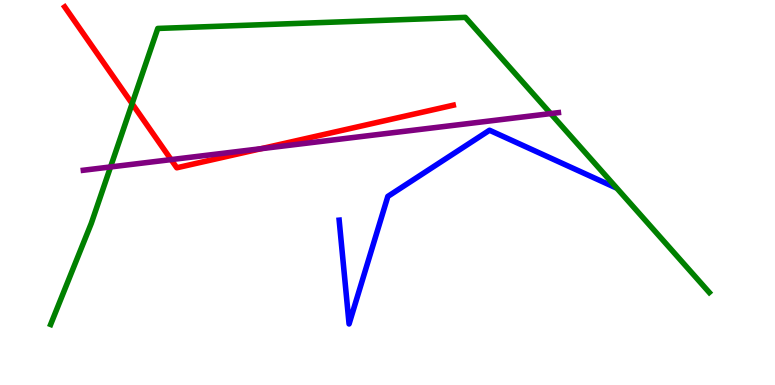[{'lines': ['blue', 'red'], 'intersections': []}, {'lines': ['green', 'red'], 'intersections': [{'x': 1.7, 'y': 7.31}]}, {'lines': ['purple', 'red'], 'intersections': [{'x': 2.21, 'y': 5.85}, {'x': 3.37, 'y': 6.14}]}, {'lines': ['blue', 'green'], 'intersections': []}, {'lines': ['blue', 'purple'], 'intersections': []}, {'lines': ['green', 'purple'], 'intersections': [{'x': 1.43, 'y': 5.66}, {'x': 7.11, 'y': 7.05}]}]